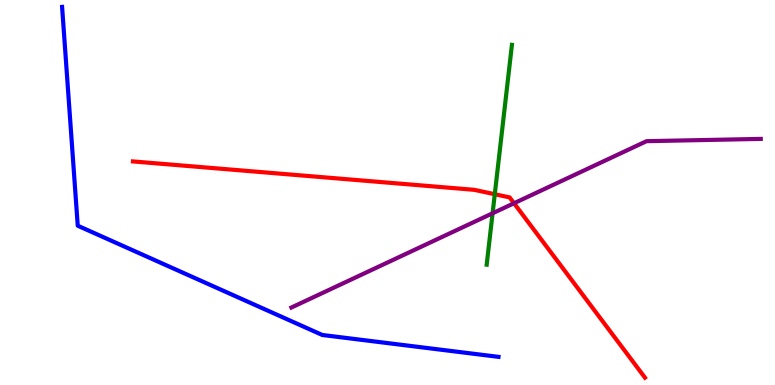[{'lines': ['blue', 'red'], 'intersections': []}, {'lines': ['green', 'red'], 'intersections': [{'x': 6.38, 'y': 4.96}]}, {'lines': ['purple', 'red'], 'intersections': [{'x': 6.63, 'y': 4.72}]}, {'lines': ['blue', 'green'], 'intersections': []}, {'lines': ['blue', 'purple'], 'intersections': []}, {'lines': ['green', 'purple'], 'intersections': [{'x': 6.36, 'y': 4.46}]}]